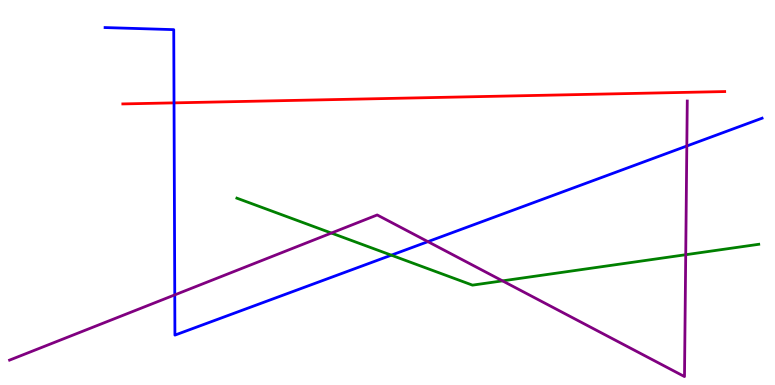[{'lines': ['blue', 'red'], 'intersections': [{'x': 2.25, 'y': 7.33}]}, {'lines': ['green', 'red'], 'intersections': []}, {'lines': ['purple', 'red'], 'intersections': []}, {'lines': ['blue', 'green'], 'intersections': [{'x': 5.05, 'y': 3.37}]}, {'lines': ['blue', 'purple'], 'intersections': [{'x': 2.26, 'y': 2.34}, {'x': 5.52, 'y': 3.72}, {'x': 8.86, 'y': 6.21}]}, {'lines': ['green', 'purple'], 'intersections': [{'x': 4.28, 'y': 3.95}, {'x': 6.48, 'y': 2.7}, {'x': 8.85, 'y': 3.38}]}]